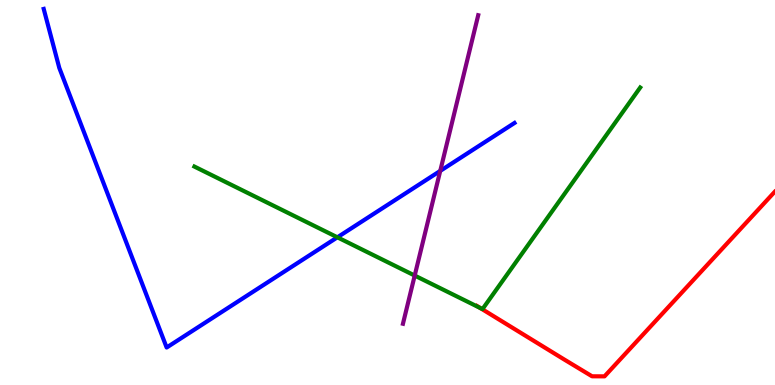[{'lines': ['blue', 'red'], 'intersections': []}, {'lines': ['green', 'red'], 'intersections': [{'x': 6.2, 'y': 2.0}]}, {'lines': ['purple', 'red'], 'intersections': []}, {'lines': ['blue', 'green'], 'intersections': [{'x': 4.35, 'y': 3.84}]}, {'lines': ['blue', 'purple'], 'intersections': [{'x': 5.68, 'y': 5.56}]}, {'lines': ['green', 'purple'], 'intersections': [{'x': 5.35, 'y': 2.84}]}]